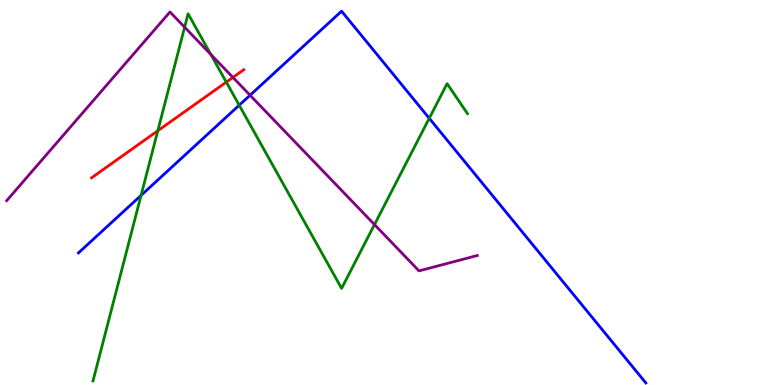[{'lines': ['blue', 'red'], 'intersections': []}, {'lines': ['green', 'red'], 'intersections': [{'x': 2.04, 'y': 6.6}, {'x': 2.92, 'y': 7.87}]}, {'lines': ['purple', 'red'], 'intersections': [{'x': 3.01, 'y': 7.99}]}, {'lines': ['blue', 'green'], 'intersections': [{'x': 1.82, 'y': 4.92}, {'x': 3.09, 'y': 7.27}, {'x': 5.54, 'y': 6.93}]}, {'lines': ['blue', 'purple'], 'intersections': [{'x': 3.23, 'y': 7.53}]}, {'lines': ['green', 'purple'], 'intersections': [{'x': 2.38, 'y': 9.29}, {'x': 2.72, 'y': 8.59}, {'x': 4.83, 'y': 4.17}]}]